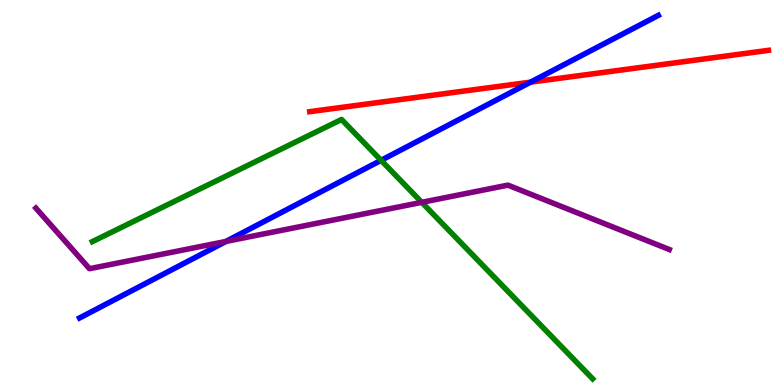[{'lines': ['blue', 'red'], 'intersections': [{'x': 6.85, 'y': 7.87}]}, {'lines': ['green', 'red'], 'intersections': []}, {'lines': ['purple', 'red'], 'intersections': []}, {'lines': ['blue', 'green'], 'intersections': [{'x': 4.92, 'y': 5.84}]}, {'lines': ['blue', 'purple'], 'intersections': [{'x': 2.92, 'y': 3.73}]}, {'lines': ['green', 'purple'], 'intersections': [{'x': 5.44, 'y': 4.74}]}]